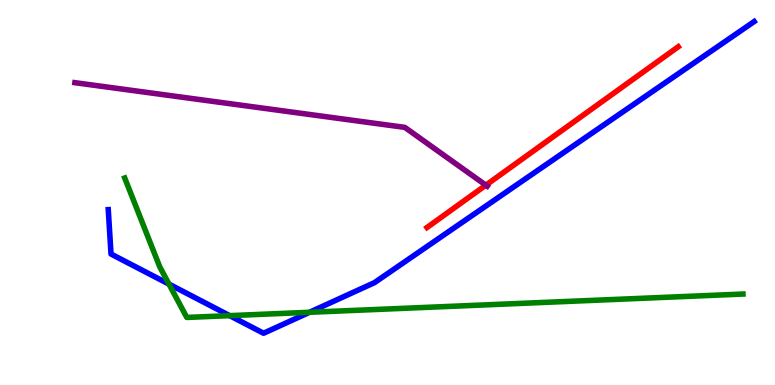[{'lines': ['blue', 'red'], 'intersections': []}, {'lines': ['green', 'red'], 'intersections': []}, {'lines': ['purple', 'red'], 'intersections': [{'x': 6.27, 'y': 5.19}]}, {'lines': ['blue', 'green'], 'intersections': [{'x': 2.18, 'y': 2.62}, {'x': 2.96, 'y': 1.8}, {'x': 3.99, 'y': 1.89}]}, {'lines': ['blue', 'purple'], 'intersections': []}, {'lines': ['green', 'purple'], 'intersections': []}]